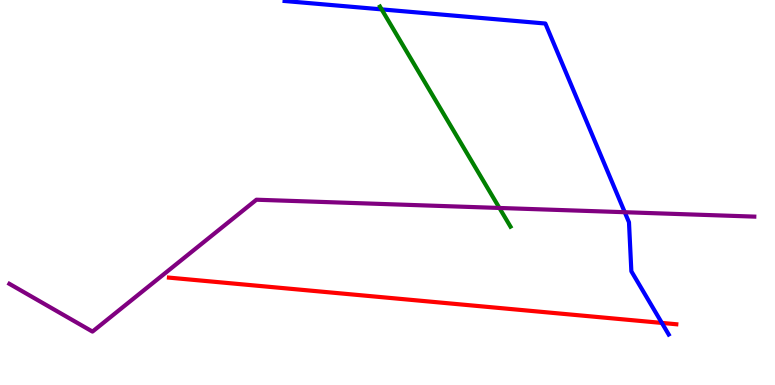[{'lines': ['blue', 'red'], 'intersections': [{'x': 8.54, 'y': 1.61}]}, {'lines': ['green', 'red'], 'intersections': []}, {'lines': ['purple', 'red'], 'intersections': []}, {'lines': ['blue', 'green'], 'intersections': [{'x': 4.92, 'y': 9.76}]}, {'lines': ['blue', 'purple'], 'intersections': [{'x': 8.06, 'y': 4.49}]}, {'lines': ['green', 'purple'], 'intersections': [{'x': 6.44, 'y': 4.6}]}]